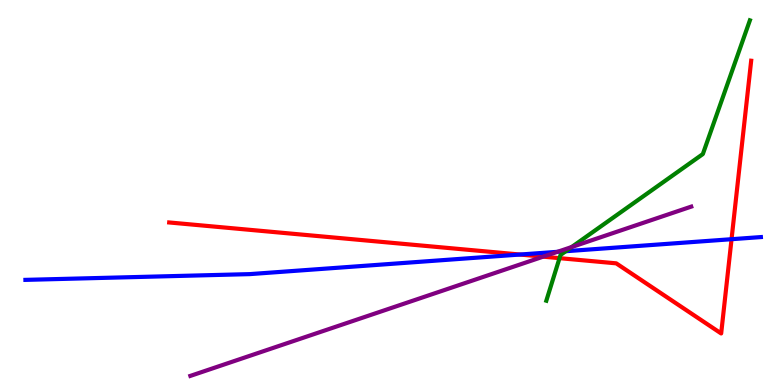[{'lines': ['blue', 'red'], 'intersections': [{'x': 6.71, 'y': 3.39}, {'x': 9.44, 'y': 3.79}]}, {'lines': ['green', 'red'], 'intersections': [{'x': 7.22, 'y': 3.29}]}, {'lines': ['purple', 'red'], 'intersections': [{'x': 7.01, 'y': 3.33}]}, {'lines': ['blue', 'green'], 'intersections': [{'x': 7.3, 'y': 3.47}]}, {'lines': ['blue', 'purple'], 'intersections': [{'x': 7.19, 'y': 3.46}]}, {'lines': ['green', 'purple'], 'intersections': [{'x': 7.38, 'y': 3.58}]}]